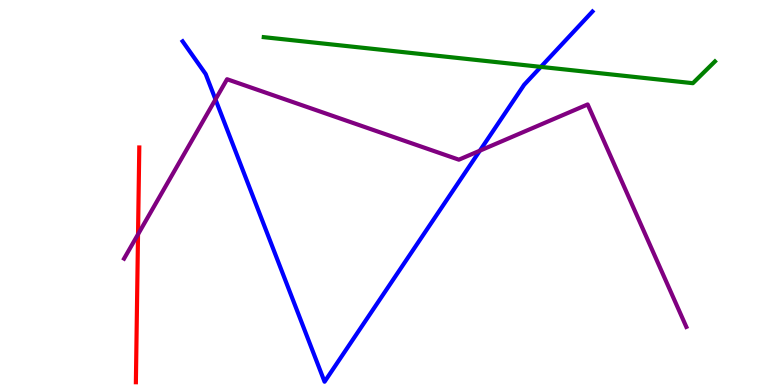[{'lines': ['blue', 'red'], 'intersections': []}, {'lines': ['green', 'red'], 'intersections': []}, {'lines': ['purple', 'red'], 'intersections': [{'x': 1.78, 'y': 3.91}]}, {'lines': ['blue', 'green'], 'intersections': [{'x': 6.98, 'y': 8.26}]}, {'lines': ['blue', 'purple'], 'intersections': [{'x': 2.78, 'y': 7.42}, {'x': 6.19, 'y': 6.09}]}, {'lines': ['green', 'purple'], 'intersections': []}]